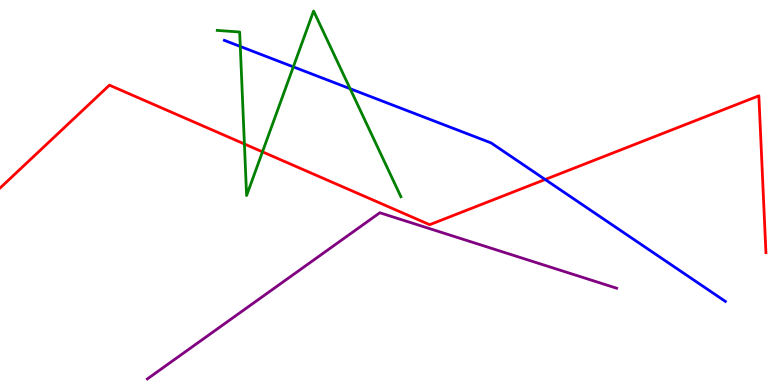[{'lines': ['blue', 'red'], 'intersections': [{'x': 7.03, 'y': 5.34}]}, {'lines': ['green', 'red'], 'intersections': [{'x': 3.15, 'y': 6.26}, {'x': 3.39, 'y': 6.06}]}, {'lines': ['purple', 'red'], 'intersections': []}, {'lines': ['blue', 'green'], 'intersections': [{'x': 3.1, 'y': 8.79}, {'x': 3.78, 'y': 8.26}, {'x': 4.52, 'y': 7.7}]}, {'lines': ['blue', 'purple'], 'intersections': []}, {'lines': ['green', 'purple'], 'intersections': []}]